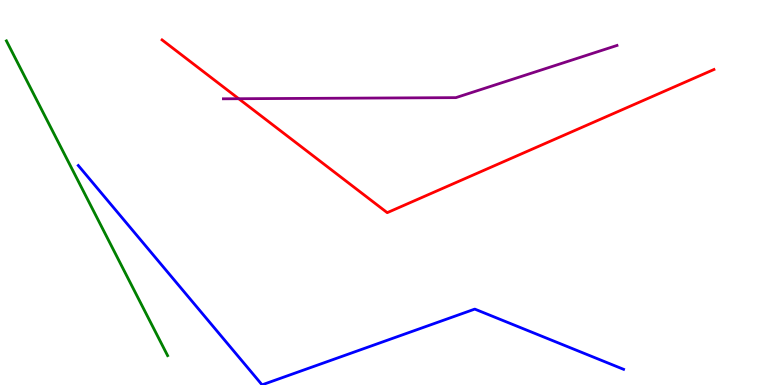[{'lines': ['blue', 'red'], 'intersections': []}, {'lines': ['green', 'red'], 'intersections': []}, {'lines': ['purple', 'red'], 'intersections': [{'x': 3.08, 'y': 7.44}]}, {'lines': ['blue', 'green'], 'intersections': []}, {'lines': ['blue', 'purple'], 'intersections': []}, {'lines': ['green', 'purple'], 'intersections': []}]